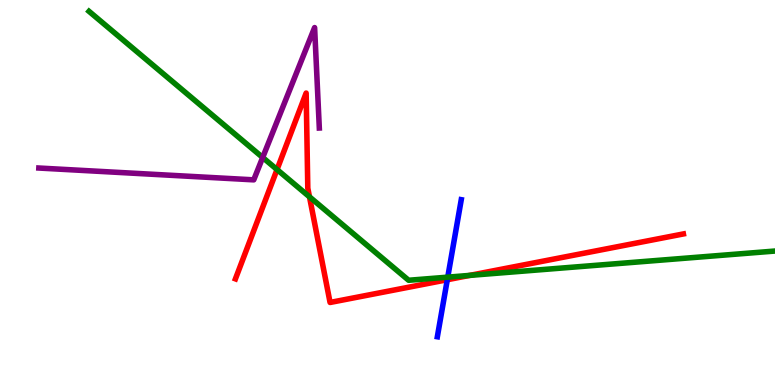[{'lines': ['blue', 'red'], 'intersections': [{'x': 5.77, 'y': 2.73}]}, {'lines': ['green', 'red'], 'intersections': [{'x': 3.57, 'y': 5.6}, {'x': 3.99, 'y': 4.89}, {'x': 6.06, 'y': 2.85}]}, {'lines': ['purple', 'red'], 'intersections': []}, {'lines': ['blue', 'green'], 'intersections': [{'x': 5.78, 'y': 2.8}]}, {'lines': ['blue', 'purple'], 'intersections': []}, {'lines': ['green', 'purple'], 'intersections': [{'x': 3.39, 'y': 5.91}]}]